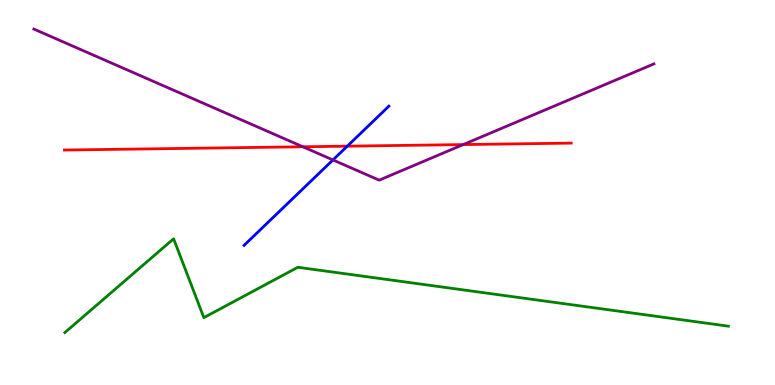[{'lines': ['blue', 'red'], 'intersections': [{'x': 4.48, 'y': 6.2}]}, {'lines': ['green', 'red'], 'intersections': []}, {'lines': ['purple', 'red'], 'intersections': [{'x': 3.91, 'y': 6.19}, {'x': 5.98, 'y': 6.24}]}, {'lines': ['blue', 'green'], 'intersections': []}, {'lines': ['blue', 'purple'], 'intersections': [{'x': 4.3, 'y': 5.85}]}, {'lines': ['green', 'purple'], 'intersections': []}]